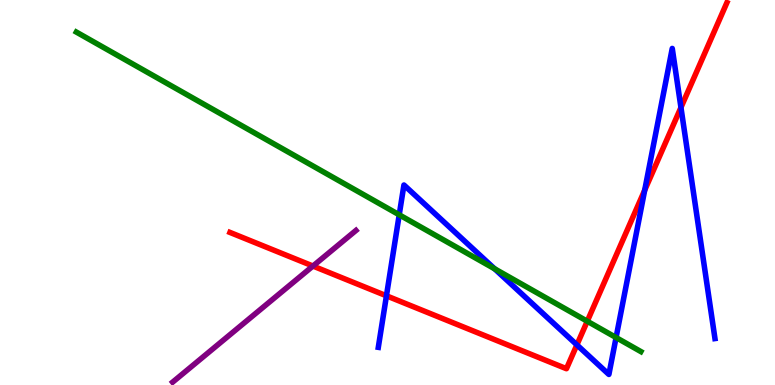[{'lines': ['blue', 'red'], 'intersections': [{'x': 4.99, 'y': 2.32}, {'x': 7.44, 'y': 1.04}, {'x': 8.32, 'y': 5.06}, {'x': 8.79, 'y': 7.21}]}, {'lines': ['green', 'red'], 'intersections': [{'x': 7.58, 'y': 1.66}]}, {'lines': ['purple', 'red'], 'intersections': [{'x': 4.04, 'y': 3.09}]}, {'lines': ['blue', 'green'], 'intersections': [{'x': 5.15, 'y': 4.42}, {'x': 6.38, 'y': 3.02}, {'x': 7.95, 'y': 1.23}]}, {'lines': ['blue', 'purple'], 'intersections': []}, {'lines': ['green', 'purple'], 'intersections': []}]